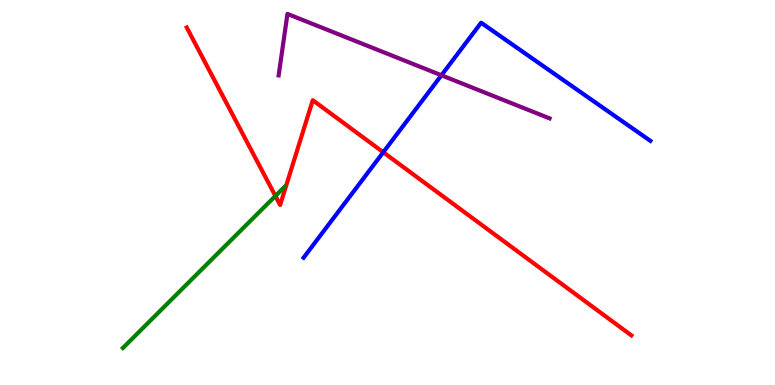[{'lines': ['blue', 'red'], 'intersections': [{'x': 4.95, 'y': 6.05}]}, {'lines': ['green', 'red'], 'intersections': [{'x': 3.55, 'y': 4.91}]}, {'lines': ['purple', 'red'], 'intersections': []}, {'lines': ['blue', 'green'], 'intersections': []}, {'lines': ['blue', 'purple'], 'intersections': [{'x': 5.7, 'y': 8.04}]}, {'lines': ['green', 'purple'], 'intersections': []}]